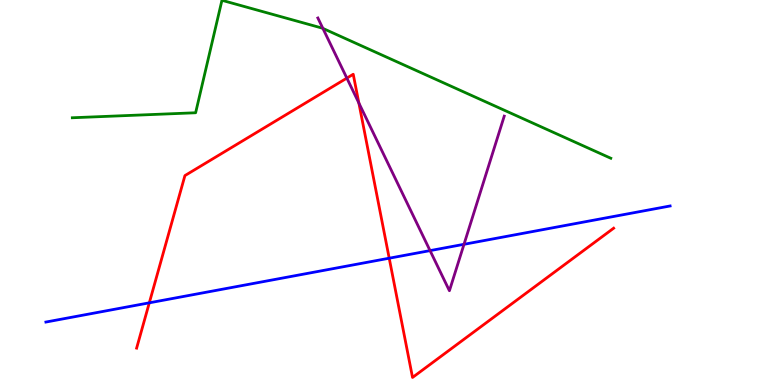[{'lines': ['blue', 'red'], 'intersections': [{'x': 1.93, 'y': 2.13}, {'x': 5.02, 'y': 3.29}]}, {'lines': ['green', 'red'], 'intersections': []}, {'lines': ['purple', 'red'], 'intersections': [{'x': 4.48, 'y': 7.97}, {'x': 4.63, 'y': 7.33}]}, {'lines': ['blue', 'green'], 'intersections': []}, {'lines': ['blue', 'purple'], 'intersections': [{'x': 5.55, 'y': 3.49}, {'x': 5.99, 'y': 3.65}]}, {'lines': ['green', 'purple'], 'intersections': [{'x': 4.17, 'y': 9.26}]}]